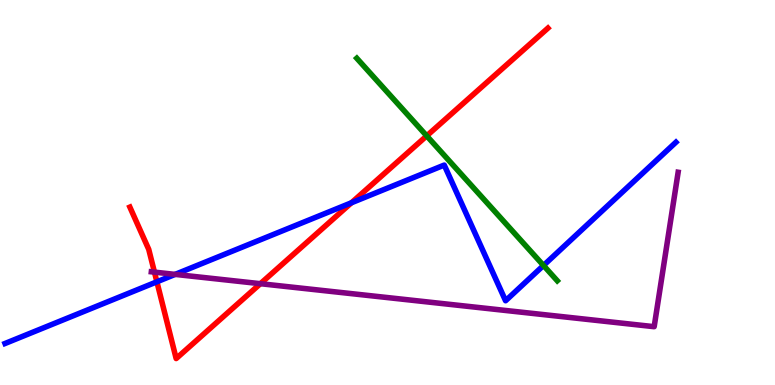[{'lines': ['blue', 'red'], 'intersections': [{'x': 2.02, 'y': 2.68}, {'x': 4.53, 'y': 4.73}]}, {'lines': ['green', 'red'], 'intersections': [{'x': 5.51, 'y': 6.47}]}, {'lines': ['purple', 'red'], 'intersections': [{'x': 1.99, 'y': 2.93}, {'x': 3.36, 'y': 2.63}]}, {'lines': ['blue', 'green'], 'intersections': [{'x': 7.01, 'y': 3.1}]}, {'lines': ['blue', 'purple'], 'intersections': [{'x': 2.26, 'y': 2.87}]}, {'lines': ['green', 'purple'], 'intersections': []}]